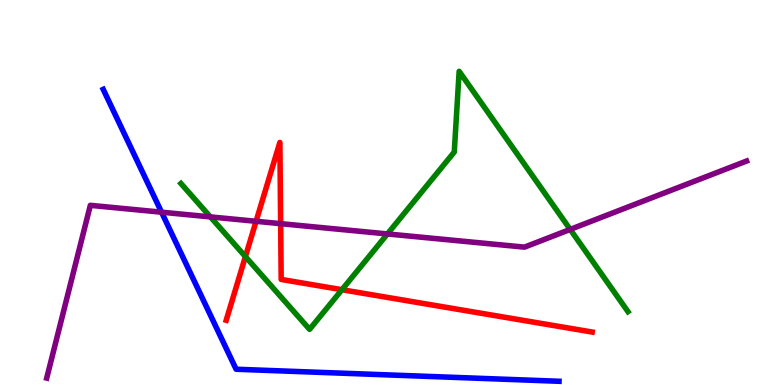[{'lines': ['blue', 'red'], 'intersections': []}, {'lines': ['green', 'red'], 'intersections': [{'x': 3.17, 'y': 3.33}, {'x': 4.41, 'y': 2.48}]}, {'lines': ['purple', 'red'], 'intersections': [{'x': 3.3, 'y': 4.25}, {'x': 3.62, 'y': 4.19}]}, {'lines': ['blue', 'green'], 'intersections': []}, {'lines': ['blue', 'purple'], 'intersections': [{'x': 2.08, 'y': 4.49}]}, {'lines': ['green', 'purple'], 'intersections': [{'x': 2.71, 'y': 4.37}, {'x': 5.0, 'y': 3.92}, {'x': 7.36, 'y': 4.04}]}]